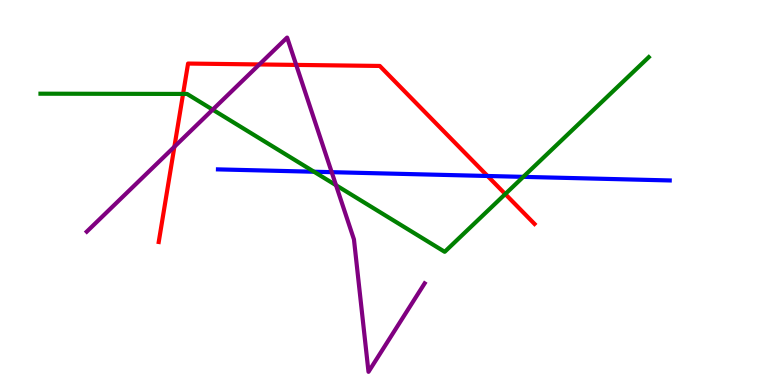[{'lines': ['blue', 'red'], 'intersections': [{'x': 6.29, 'y': 5.43}]}, {'lines': ['green', 'red'], 'intersections': [{'x': 2.36, 'y': 7.56}, {'x': 6.52, 'y': 4.96}]}, {'lines': ['purple', 'red'], 'intersections': [{'x': 2.25, 'y': 6.19}, {'x': 3.35, 'y': 8.33}, {'x': 3.82, 'y': 8.31}]}, {'lines': ['blue', 'green'], 'intersections': [{'x': 4.05, 'y': 5.54}, {'x': 6.75, 'y': 5.41}]}, {'lines': ['blue', 'purple'], 'intersections': [{'x': 4.28, 'y': 5.53}]}, {'lines': ['green', 'purple'], 'intersections': [{'x': 2.74, 'y': 7.15}, {'x': 4.34, 'y': 5.19}]}]